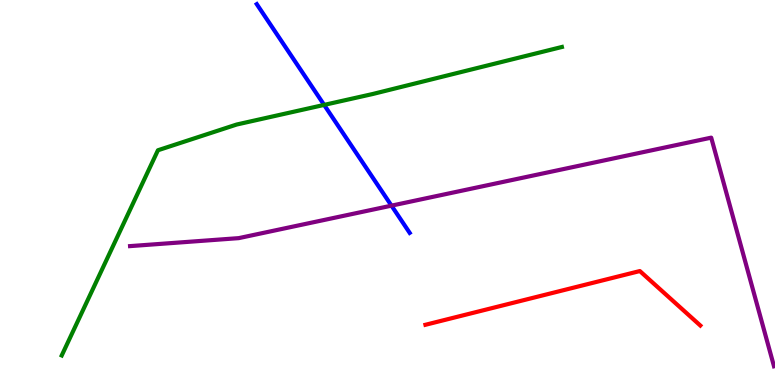[{'lines': ['blue', 'red'], 'intersections': []}, {'lines': ['green', 'red'], 'intersections': []}, {'lines': ['purple', 'red'], 'intersections': []}, {'lines': ['blue', 'green'], 'intersections': [{'x': 4.18, 'y': 7.28}]}, {'lines': ['blue', 'purple'], 'intersections': [{'x': 5.05, 'y': 4.66}]}, {'lines': ['green', 'purple'], 'intersections': []}]